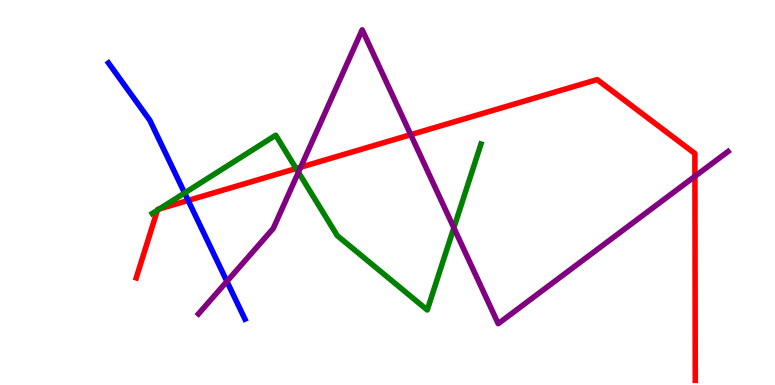[{'lines': ['blue', 'red'], 'intersections': [{'x': 2.43, 'y': 4.79}]}, {'lines': ['green', 'red'], 'intersections': [{'x': 2.03, 'y': 4.54}, {'x': 2.06, 'y': 4.57}, {'x': 3.82, 'y': 5.62}]}, {'lines': ['purple', 'red'], 'intersections': [{'x': 3.88, 'y': 5.66}, {'x': 5.3, 'y': 6.5}, {'x': 8.97, 'y': 5.42}]}, {'lines': ['blue', 'green'], 'intersections': [{'x': 2.38, 'y': 4.99}]}, {'lines': ['blue', 'purple'], 'intersections': [{'x': 2.93, 'y': 2.69}]}, {'lines': ['green', 'purple'], 'intersections': [{'x': 3.85, 'y': 5.53}, {'x': 5.86, 'y': 4.08}]}]